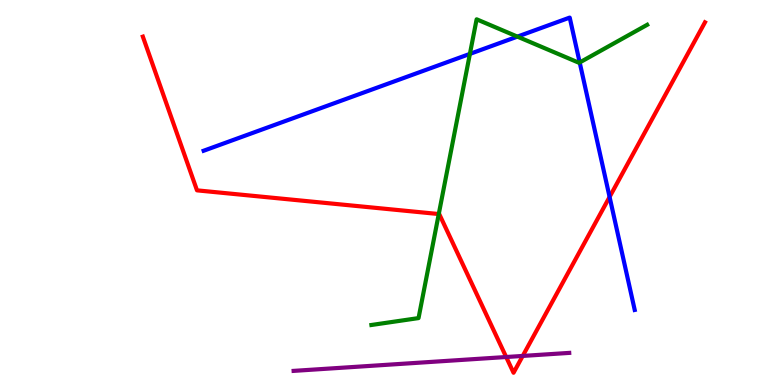[{'lines': ['blue', 'red'], 'intersections': [{'x': 7.87, 'y': 4.88}]}, {'lines': ['green', 'red'], 'intersections': [{'x': 5.66, 'y': 4.44}]}, {'lines': ['purple', 'red'], 'intersections': [{'x': 6.53, 'y': 0.727}, {'x': 6.74, 'y': 0.755}]}, {'lines': ['blue', 'green'], 'intersections': [{'x': 6.06, 'y': 8.6}, {'x': 6.68, 'y': 9.05}, {'x': 7.48, 'y': 8.38}]}, {'lines': ['blue', 'purple'], 'intersections': []}, {'lines': ['green', 'purple'], 'intersections': []}]